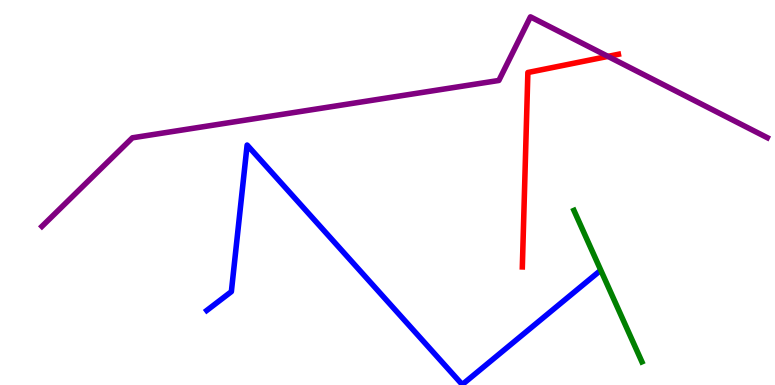[{'lines': ['blue', 'red'], 'intersections': []}, {'lines': ['green', 'red'], 'intersections': []}, {'lines': ['purple', 'red'], 'intersections': [{'x': 7.84, 'y': 8.54}]}, {'lines': ['blue', 'green'], 'intersections': []}, {'lines': ['blue', 'purple'], 'intersections': []}, {'lines': ['green', 'purple'], 'intersections': []}]